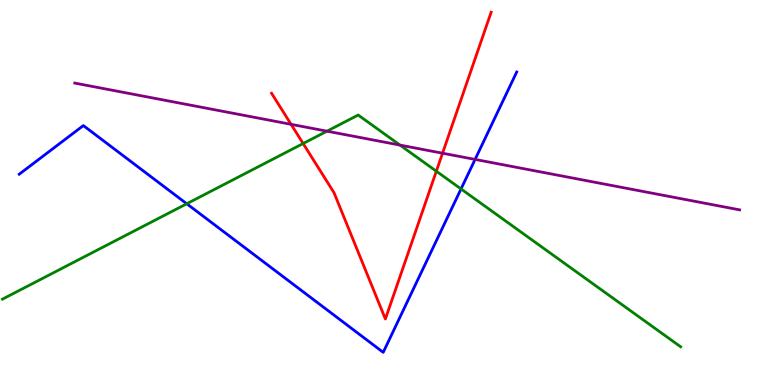[{'lines': ['blue', 'red'], 'intersections': []}, {'lines': ['green', 'red'], 'intersections': [{'x': 3.91, 'y': 6.27}, {'x': 5.63, 'y': 5.55}]}, {'lines': ['purple', 'red'], 'intersections': [{'x': 3.76, 'y': 6.77}, {'x': 5.71, 'y': 6.02}]}, {'lines': ['blue', 'green'], 'intersections': [{'x': 2.41, 'y': 4.71}, {'x': 5.95, 'y': 5.09}]}, {'lines': ['blue', 'purple'], 'intersections': [{'x': 6.13, 'y': 5.86}]}, {'lines': ['green', 'purple'], 'intersections': [{'x': 4.22, 'y': 6.59}, {'x': 5.16, 'y': 6.23}]}]